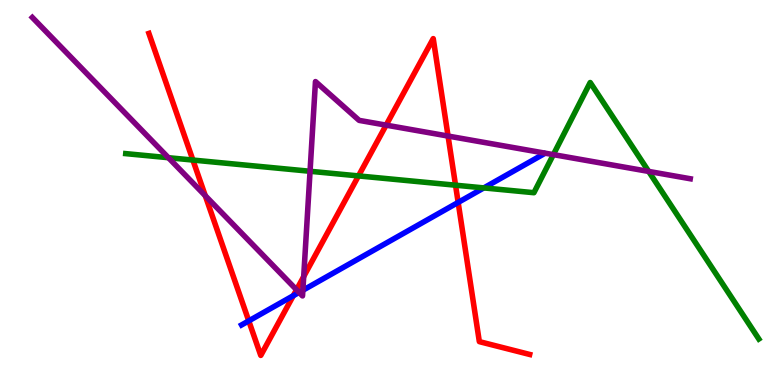[{'lines': ['blue', 'red'], 'intersections': [{'x': 3.21, 'y': 1.67}, {'x': 3.78, 'y': 2.32}, {'x': 5.91, 'y': 4.74}]}, {'lines': ['green', 'red'], 'intersections': [{'x': 2.49, 'y': 5.84}, {'x': 4.63, 'y': 5.43}, {'x': 5.88, 'y': 5.19}]}, {'lines': ['purple', 'red'], 'intersections': [{'x': 2.65, 'y': 4.92}, {'x': 3.83, 'y': 2.47}, {'x': 3.92, 'y': 2.82}, {'x': 4.98, 'y': 6.75}, {'x': 5.78, 'y': 6.47}]}, {'lines': ['blue', 'green'], 'intersections': [{'x': 6.24, 'y': 5.12}]}, {'lines': ['blue', 'purple'], 'intersections': [{'x': 3.86, 'y': 2.4}, {'x': 3.91, 'y': 2.46}]}, {'lines': ['green', 'purple'], 'intersections': [{'x': 2.17, 'y': 5.9}, {'x': 4.0, 'y': 5.55}, {'x': 7.14, 'y': 5.98}, {'x': 8.37, 'y': 5.55}]}]